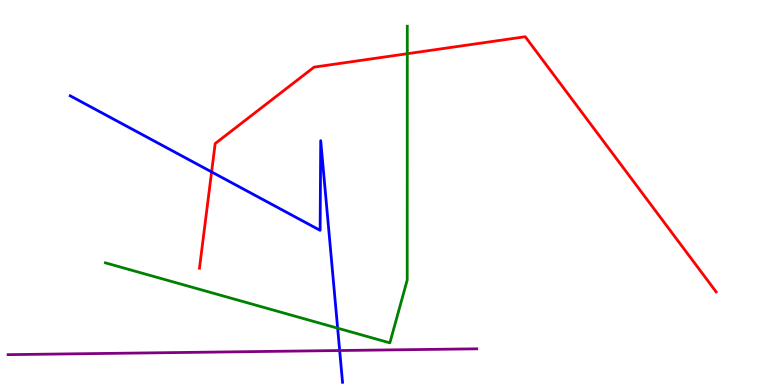[{'lines': ['blue', 'red'], 'intersections': [{'x': 2.73, 'y': 5.53}]}, {'lines': ['green', 'red'], 'intersections': [{'x': 5.26, 'y': 8.6}]}, {'lines': ['purple', 'red'], 'intersections': []}, {'lines': ['blue', 'green'], 'intersections': [{'x': 4.36, 'y': 1.48}]}, {'lines': ['blue', 'purple'], 'intersections': [{'x': 4.38, 'y': 0.895}]}, {'lines': ['green', 'purple'], 'intersections': []}]